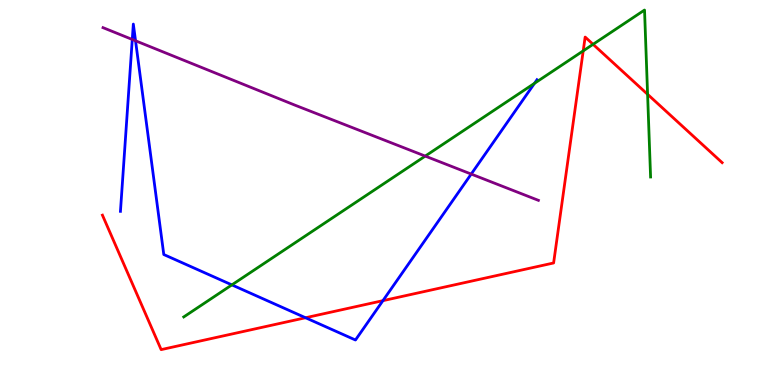[{'lines': ['blue', 'red'], 'intersections': [{'x': 3.94, 'y': 1.75}, {'x': 4.94, 'y': 2.19}]}, {'lines': ['green', 'red'], 'intersections': [{'x': 7.53, 'y': 8.68}, {'x': 7.65, 'y': 8.85}, {'x': 8.36, 'y': 7.55}]}, {'lines': ['purple', 'red'], 'intersections': []}, {'lines': ['blue', 'green'], 'intersections': [{'x': 2.99, 'y': 2.6}, {'x': 6.9, 'y': 7.84}]}, {'lines': ['blue', 'purple'], 'intersections': [{'x': 1.71, 'y': 8.98}, {'x': 1.75, 'y': 8.94}, {'x': 6.08, 'y': 5.48}]}, {'lines': ['green', 'purple'], 'intersections': [{'x': 5.49, 'y': 5.95}]}]